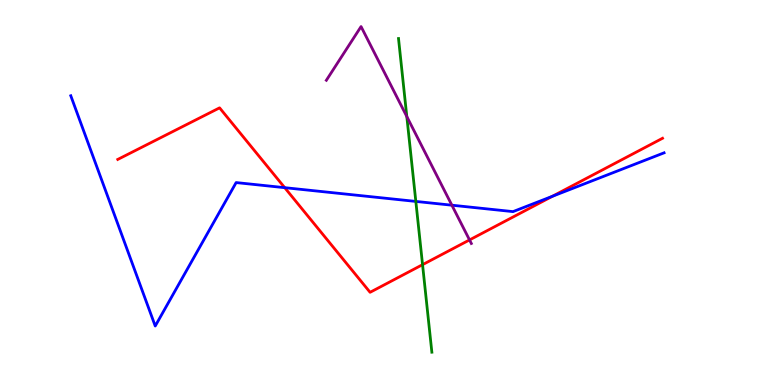[{'lines': ['blue', 'red'], 'intersections': [{'x': 3.67, 'y': 5.13}, {'x': 7.13, 'y': 4.9}]}, {'lines': ['green', 'red'], 'intersections': [{'x': 5.45, 'y': 3.13}]}, {'lines': ['purple', 'red'], 'intersections': [{'x': 6.06, 'y': 3.77}]}, {'lines': ['blue', 'green'], 'intersections': [{'x': 5.37, 'y': 4.77}]}, {'lines': ['blue', 'purple'], 'intersections': [{'x': 5.83, 'y': 4.67}]}, {'lines': ['green', 'purple'], 'intersections': [{'x': 5.25, 'y': 6.97}]}]